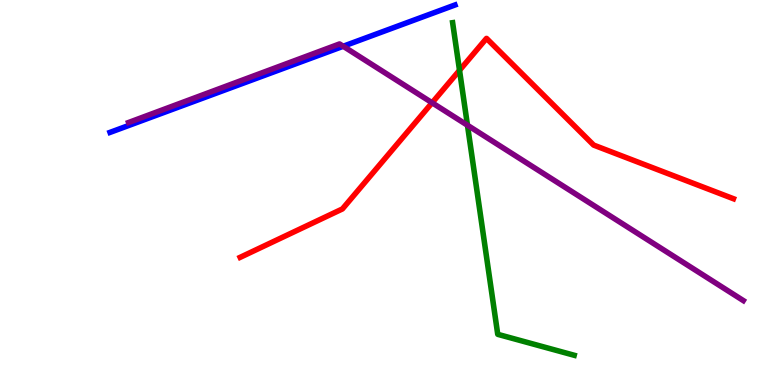[{'lines': ['blue', 'red'], 'intersections': []}, {'lines': ['green', 'red'], 'intersections': [{'x': 5.93, 'y': 8.17}]}, {'lines': ['purple', 'red'], 'intersections': [{'x': 5.58, 'y': 7.33}]}, {'lines': ['blue', 'green'], 'intersections': []}, {'lines': ['blue', 'purple'], 'intersections': [{'x': 4.43, 'y': 8.8}]}, {'lines': ['green', 'purple'], 'intersections': [{'x': 6.03, 'y': 6.75}]}]